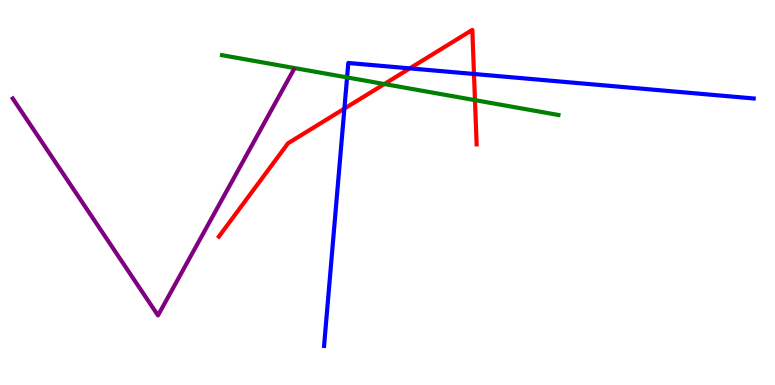[{'lines': ['blue', 'red'], 'intersections': [{'x': 4.44, 'y': 7.18}, {'x': 5.29, 'y': 8.22}, {'x': 6.12, 'y': 8.08}]}, {'lines': ['green', 'red'], 'intersections': [{'x': 4.96, 'y': 7.82}, {'x': 6.13, 'y': 7.4}]}, {'lines': ['purple', 'red'], 'intersections': []}, {'lines': ['blue', 'green'], 'intersections': [{'x': 4.48, 'y': 7.99}]}, {'lines': ['blue', 'purple'], 'intersections': []}, {'lines': ['green', 'purple'], 'intersections': []}]